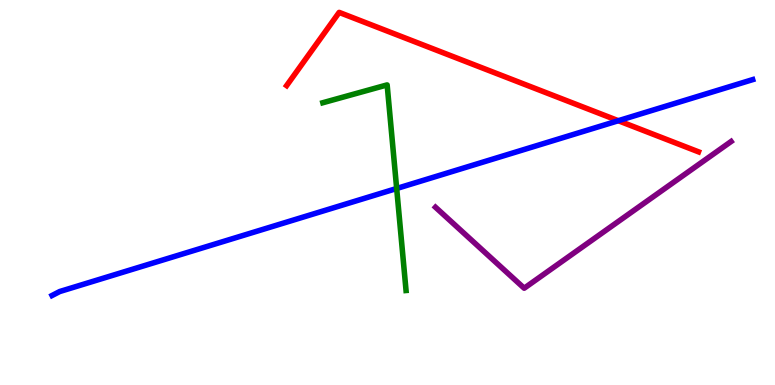[{'lines': ['blue', 'red'], 'intersections': [{'x': 7.98, 'y': 6.86}]}, {'lines': ['green', 'red'], 'intersections': []}, {'lines': ['purple', 'red'], 'intersections': []}, {'lines': ['blue', 'green'], 'intersections': [{'x': 5.12, 'y': 5.1}]}, {'lines': ['blue', 'purple'], 'intersections': []}, {'lines': ['green', 'purple'], 'intersections': []}]